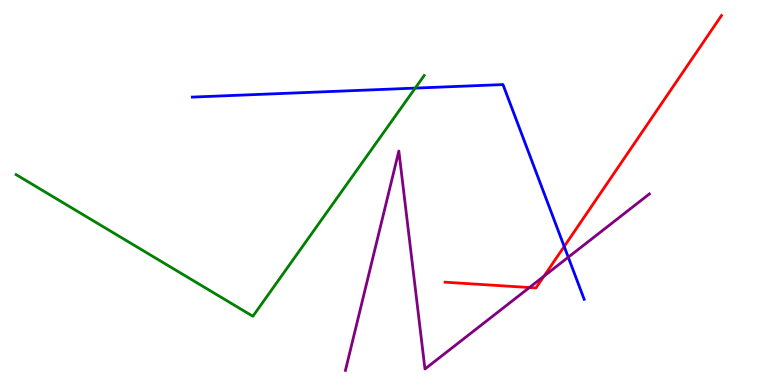[{'lines': ['blue', 'red'], 'intersections': [{'x': 7.28, 'y': 3.6}]}, {'lines': ['green', 'red'], 'intersections': []}, {'lines': ['purple', 'red'], 'intersections': [{'x': 6.83, 'y': 2.53}, {'x': 7.02, 'y': 2.83}]}, {'lines': ['blue', 'green'], 'intersections': [{'x': 5.36, 'y': 7.71}]}, {'lines': ['blue', 'purple'], 'intersections': [{'x': 7.33, 'y': 3.32}]}, {'lines': ['green', 'purple'], 'intersections': []}]